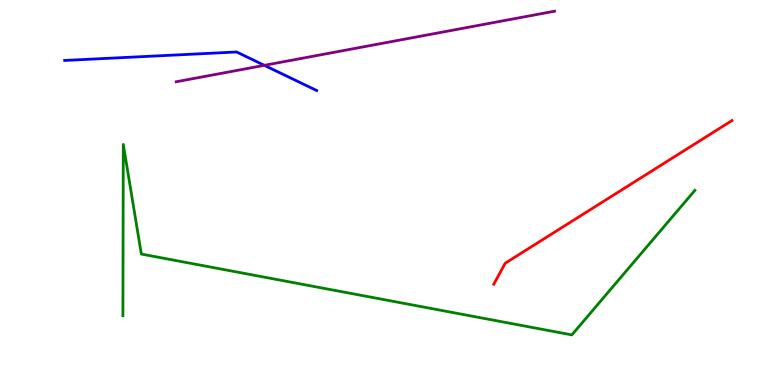[{'lines': ['blue', 'red'], 'intersections': []}, {'lines': ['green', 'red'], 'intersections': []}, {'lines': ['purple', 'red'], 'intersections': []}, {'lines': ['blue', 'green'], 'intersections': []}, {'lines': ['blue', 'purple'], 'intersections': [{'x': 3.41, 'y': 8.3}]}, {'lines': ['green', 'purple'], 'intersections': []}]